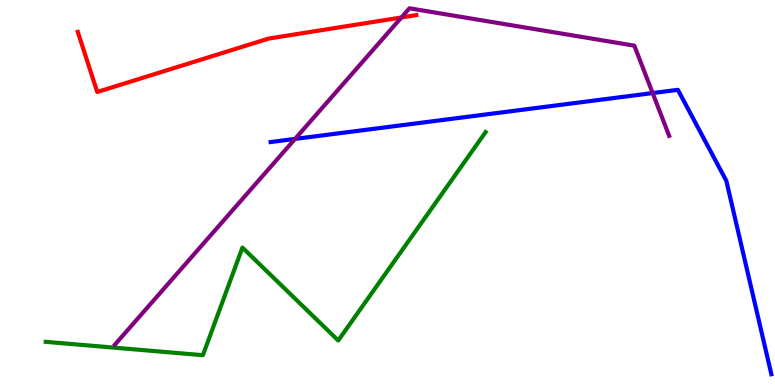[{'lines': ['blue', 'red'], 'intersections': []}, {'lines': ['green', 'red'], 'intersections': []}, {'lines': ['purple', 'red'], 'intersections': [{'x': 5.18, 'y': 9.55}]}, {'lines': ['blue', 'green'], 'intersections': []}, {'lines': ['blue', 'purple'], 'intersections': [{'x': 3.81, 'y': 6.39}, {'x': 8.42, 'y': 7.58}]}, {'lines': ['green', 'purple'], 'intersections': []}]